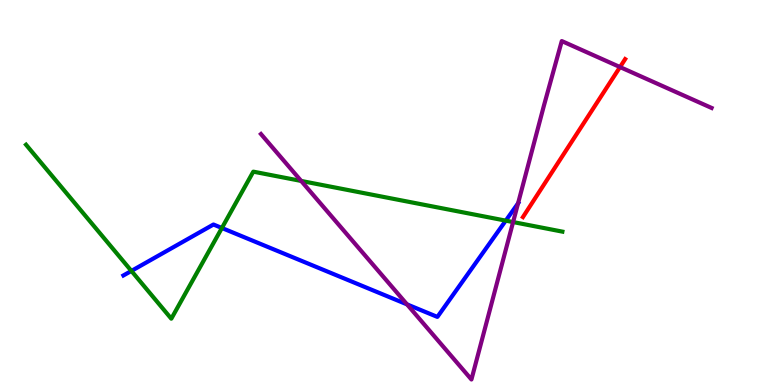[{'lines': ['blue', 'red'], 'intersections': []}, {'lines': ['green', 'red'], 'intersections': []}, {'lines': ['purple', 'red'], 'intersections': [{'x': 8.0, 'y': 8.26}]}, {'lines': ['blue', 'green'], 'intersections': [{'x': 1.7, 'y': 2.96}, {'x': 2.86, 'y': 4.08}, {'x': 6.53, 'y': 4.27}]}, {'lines': ['blue', 'purple'], 'intersections': [{'x': 5.25, 'y': 2.09}, {'x': 6.68, 'y': 4.72}]}, {'lines': ['green', 'purple'], 'intersections': [{'x': 3.89, 'y': 5.3}, {'x': 6.62, 'y': 4.23}]}]